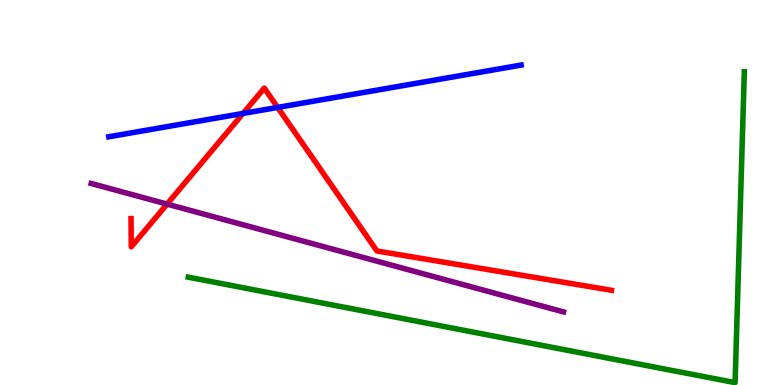[{'lines': ['blue', 'red'], 'intersections': [{'x': 3.14, 'y': 7.05}, {'x': 3.58, 'y': 7.21}]}, {'lines': ['green', 'red'], 'intersections': []}, {'lines': ['purple', 'red'], 'intersections': [{'x': 2.16, 'y': 4.7}]}, {'lines': ['blue', 'green'], 'intersections': []}, {'lines': ['blue', 'purple'], 'intersections': []}, {'lines': ['green', 'purple'], 'intersections': []}]